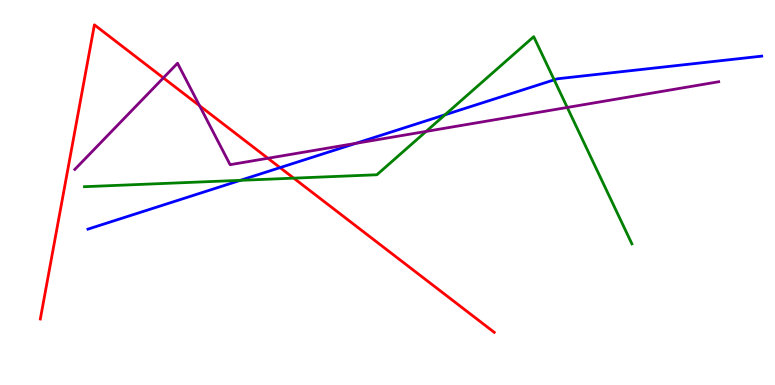[{'lines': ['blue', 'red'], 'intersections': [{'x': 3.61, 'y': 5.65}]}, {'lines': ['green', 'red'], 'intersections': [{'x': 3.79, 'y': 5.37}]}, {'lines': ['purple', 'red'], 'intersections': [{'x': 2.11, 'y': 7.98}, {'x': 2.57, 'y': 7.25}, {'x': 3.46, 'y': 5.89}]}, {'lines': ['blue', 'green'], 'intersections': [{'x': 3.1, 'y': 5.32}, {'x': 5.74, 'y': 7.02}, {'x': 7.15, 'y': 7.93}]}, {'lines': ['blue', 'purple'], 'intersections': [{'x': 4.59, 'y': 6.28}]}, {'lines': ['green', 'purple'], 'intersections': [{'x': 5.5, 'y': 6.59}, {'x': 7.32, 'y': 7.21}]}]